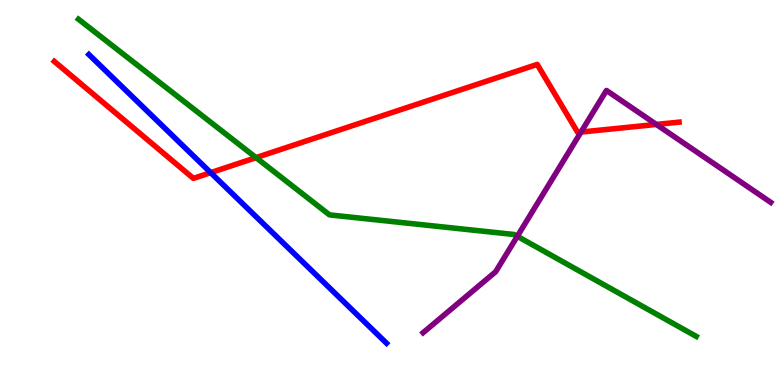[{'lines': ['blue', 'red'], 'intersections': [{'x': 2.72, 'y': 5.52}]}, {'lines': ['green', 'red'], 'intersections': [{'x': 3.3, 'y': 5.91}]}, {'lines': ['purple', 'red'], 'intersections': [{'x': 7.5, 'y': 6.57}, {'x': 8.47, 'y': 6.77}]}, {'lines': ['blue', 'green'], 'intersections': []}, {'lines': ['blue', 'purple'], 'intersections': []}, {'lines': ['green', 'purple'], 'intersections': [{'x': 6.67, 'y': 3.86}]}]